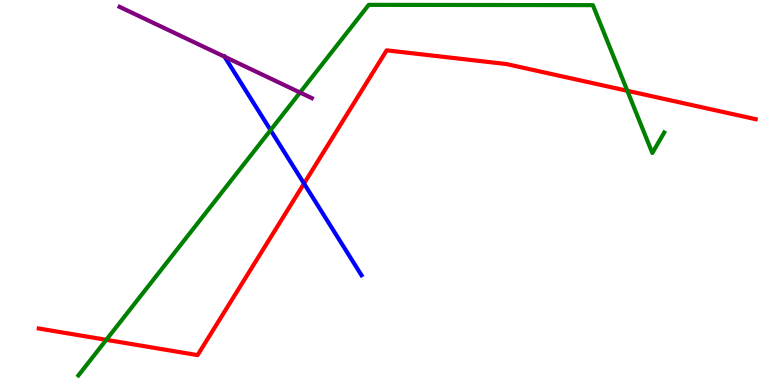[{'lines': ['blue', 'red'], 'intersections': [{'x': 3.92, 'y': 5.23}]}, {'lines': ['green', 'red'], 'intersections': [{'x': 1.37, 'y': 1.17}, {'x': 8.09, 'y': 7.64}]}, {'lines': ['purple', 'red'], 'intersections': []}, {'lines': ['blue', 'green'], 'intersections': [{'x': 3.49, 'y': 6.62}]}, {'lines': ['blue', 'purple'], 'intersections': [{'x': 2.9, 'y': 8.53}]}, {'lines': ['green', 'purple'], 'intersections': [{'x': 3.87, 'y': 7.6}]}]